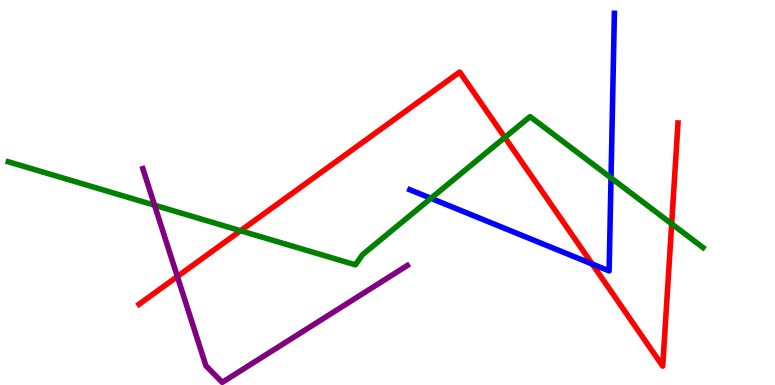[{'lines': ['blue', 'red'], 'intersections': [{'x': 7.64, 'y': 3.14}]}, {'lines': ['green', 'red'], 'intersections': [{'x': 3.1, 'y': 4.01}, {'x': 6.51, 'y': 6.43}, {'x': 8.67, 'y': 4.19}]}, {'lines': ['purple', 'red'], 'intersections': [{'x': 2.29, 'y': 2.82}]}, {'lines': ['blue', 'green'], 'intersections': [{'x': 5.56, 'y': 4.85}, {'x': 7.88, 'y': 5.38}]}, {'lines': ['blue', 'purple'], 'intersections': []}, {'lines': ['green', 'purple'], 'intersections': [{'x': 1.99, 'y': 4.67}]}]